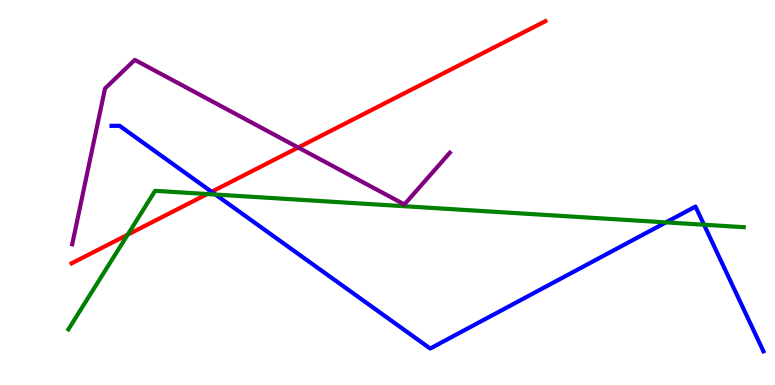[{'lines': ['blue', 'red'], 'intersections': [{'x': 2.73, 'y': 5.02}]}, {'lines': ['green', 'red'], 'intersections': [{'x': 1.65, 'y': 3.9}, {'x': 2.67, 'y': 4.96}]}, {'lines': ['purple', 'red'], 'intersections': [{'x': 3.85, 'y': 6.17}]}, {'lines': ['blue', 'green'], 'intersections': [{'x': 2.78, 'y': 4.95}, {'x': 8.59, 'y': 4.22}, {'x': 9.08, 'y': 4.16}]}, {'lines': ['blue', 'purple'], 'intersections': []}, {'lines': ['green', 'purple'], 'intersections': []}]